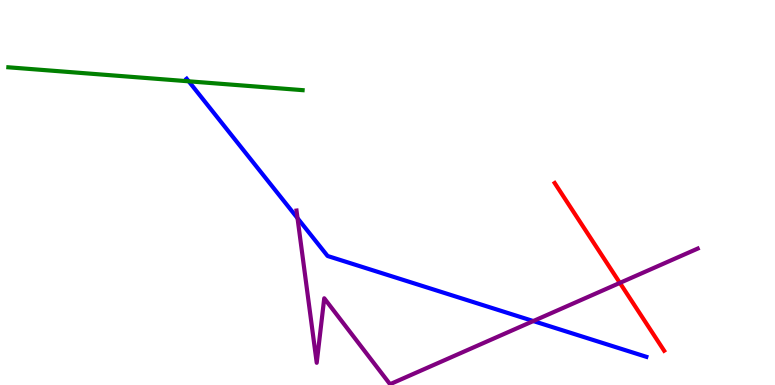[{'lines': ['blue', 'red'], 'intersections': []}, {'lines': ['green', 'red'], 'intersections': []}, {'lines': ['purple', 'red'], 'intersections': [{'x': 8.0, 'y': 2.65}]}, {'lines': ['blue', 'green'], 'intersections': [{'x': 2.43, 'y': 7.89}]}, {'lines': ['blue', 'purple'], 'intersections': [{'x': 3.84, 'y': 4.33}, {'x': 6.88, 'y': 1.66}]}, {'lines': ['green', 'purple'], 'intersections': []}]